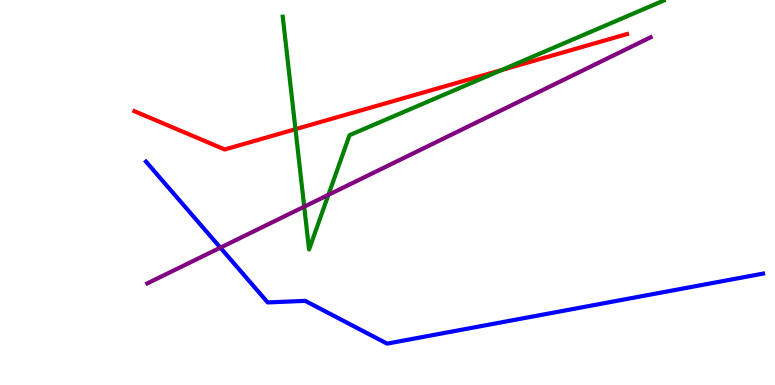[{'lines': ['blue', 'red'], 'intersections': []}, {'lines': ['green', 'red'], 'intersections': [{'x': 3.81, 'y': 6.64}, {'x': 6.47, 'y': 8.18}]}, {'lines': ['purple', 'red'], 'intersections': []}, {'lines': ['blue', 'green'], 'intersections': []}, {'lines': ['blue', 'purple'], 'intersections': [{'x': 2.84, 'y': 3.57}]}, {'lines': ['green', 'purple'], 'intersections': [{'x': 3.93, 'y': 4.63}, {'x': 4.24, 'y': 4.94}]}]